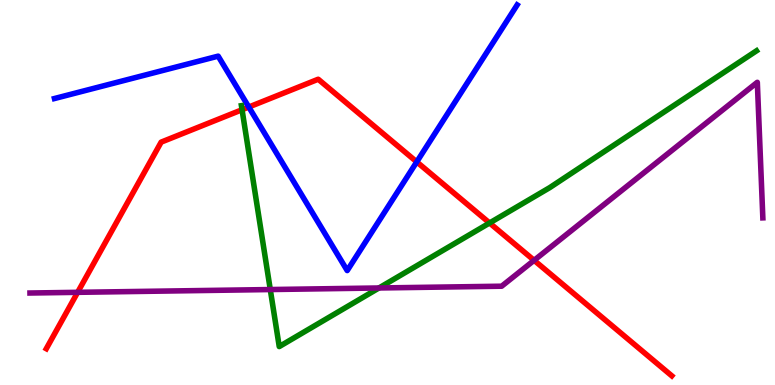[{'lines': ['blue', 'red'], 'intersections': [{'x': 3.21, 'y': 7.22}, {'x': 5.38, 'y': 5.8}]}, {'lines': ['green', 'red'], 'intersections': [{'x': 3.12, 'y': 7.15}, {'x': 6.32, 'y': 4.21}]}, {'lines': ['purple', 'red'], 'intersections': [{'x': 1.0, 'y': 2.41}, {'x': 6.89, 'y': 3.24}]}, {'lines': ['blue', 'green'], 'intersections': []}, {'lines': ['blue', 'purple'], 'intersections': []}, {'lines': ['green', 'purple'], 'intersections': [{'x': 3.49, 'y': 2.48}, {'x': 4.89, 'y': 2.52}]}]